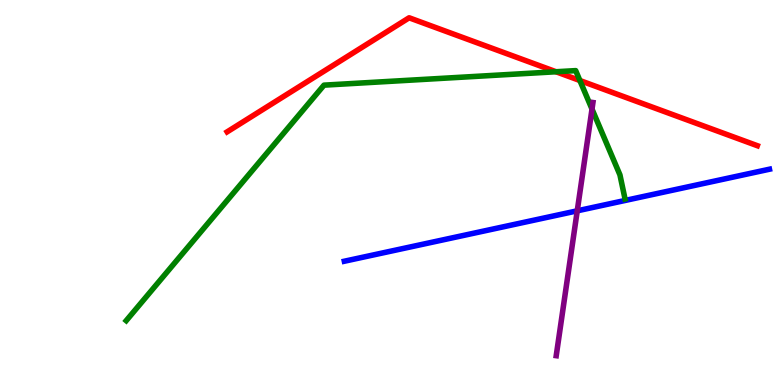[{'lines': ['blue', 'red'], 'intersections': []}, {'lines': ['green', 'red'], 'intersections': [{'x': 7.17, 'y': 8.14}, {'x': 7.48, 'y': 7.91}]}, {'lines': ['purple', 'red'], 'intersections': []}, {'lines': ['blue', 'green'], 'intersections': []}, {'lines': ['blue', 'purple'], 'intersections': [{'x': 7.45, 'y': 4.52}]}, {'lines': ['green', 'purple'], 'intersections': [{'x': 7.64, 'y': 7.17}]}]